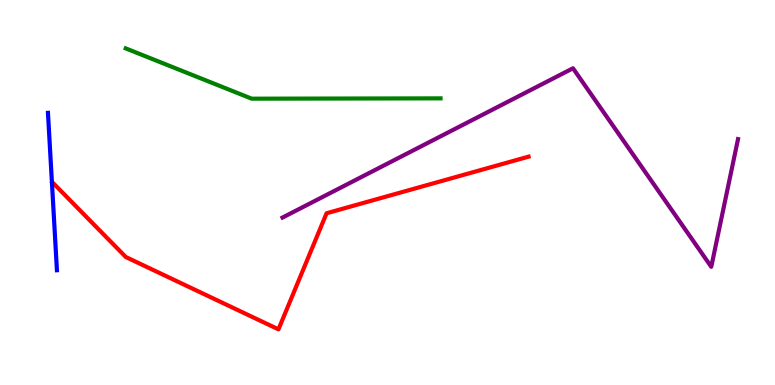[{'lines': ['blue', 'red'], 'intersections': []}, {'lines': ['green', 'red'], 'intersections': []}, {'lines': ['purple', 'red'], 'intersections': []}, {'lines': ['blue', 'green'], 'intersections': []}, {'lines': ['blue', 'purple'], 'intersections': []}, {'lines': ['green', 'purple'], 'intersections': []}]